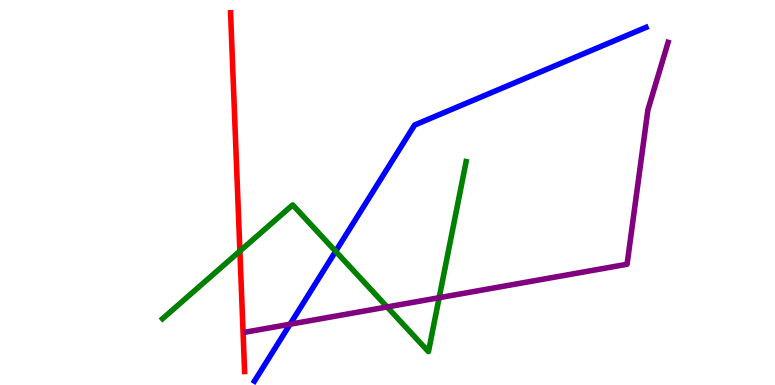[{'lines': ['blue', 'red'], 'intersections': []}, {'lines': ['green', 'red'], 'intersections': [{'x': 3.1, 'y': 3.48}]}, {'lines': ['purple', 'red'], 'intersections': []}, {'lines': ['blue', 'green'], 'intersections': [{'x': 4.33, 'y': 3.47}]}, {'lines': ['blue', 'purple'], 'intersections': [{'x': 3.74, 'y': 1.58}]}, {'lines': ['green', 'purple'], 'intersections': [{'x': 5.0, 'y': 2.03}, {'x': 5.67, 'y': 2.27}]}]